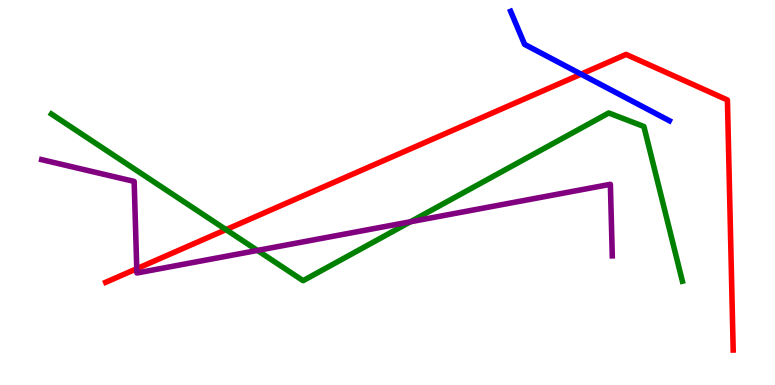[{'lines': ['blue', 'red'], 'intersections': [{'x': 7.5, 'y': 8.07}]}, {'lines': ['green', 'red'], 'intersections': [{'x': 2.92, 'y': 4.04}]}, {'lines': ['purple', 'red'], 'intersections': [{'x': 1.76, 'y': 3.02}]}, {'lines': ['blue', 'green'], 'intersections': []}, {'lines': ['blue', 'purple'], 'intersections': []}, {'lines': ['green', 'purple'], 'intersections': [{'x': 3.32, 'y': 3.5}, {'x': 5.3, 'y': 4.24}]}]